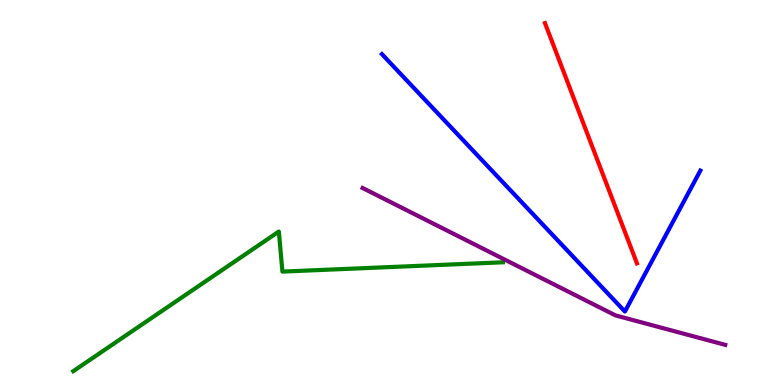[{'lines': ['blue', 'red'], 'intersections': []}, {'lines': ['green', 'red'], 'intersections': []}, {'lines': ['purple', 'red'], 'intersections': []}, {'lines': ['blue', 'green'], 'intersections': []}, {'lines': ['blue', 'purple'], 'intersections': []}, {'lines': ['green', 'purple'], 'intersections': []}]